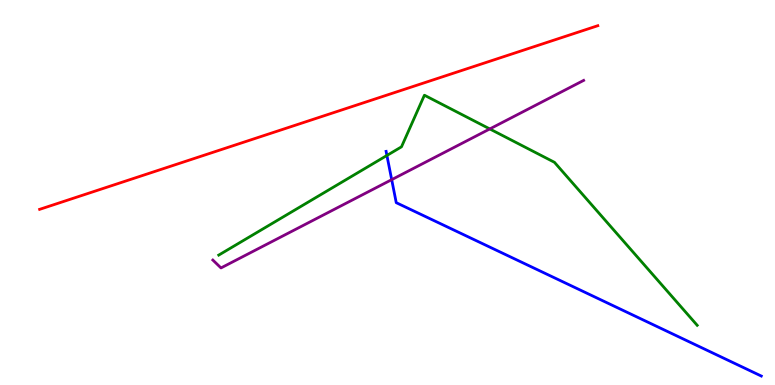[{'lines': ['blue', 'red'], 'intersections': []}, {'lines': ['green', 'red'], 'intersections': []}, {'lines': ['purple', 'red'], 'intersections': []}, {'lines': ['blue', 'green'], 'intersections': [{'x': 4.99, 'y': 5.96}]}, {'lines': ['blue', 'purple'], 'intersections': [{'x': 5.05, 'y': 5.33}]}, {'lines': ['green', 'purple'], 'intersections': [{'x': 6.32, 'y': 6.65}]}]